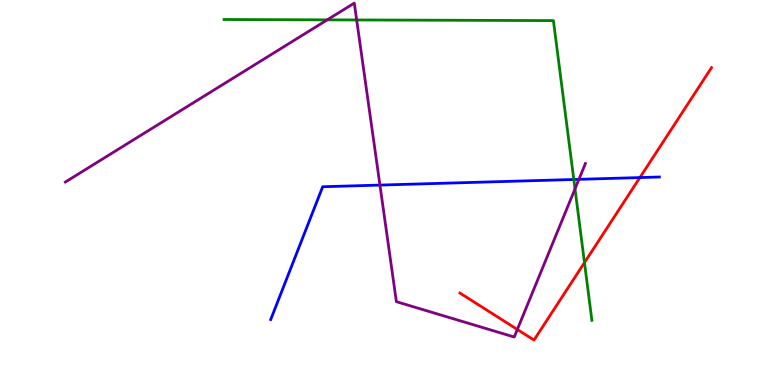[{'lines': ['blue', 'red'], 'intersections': [{'x': 8.26, 'y': 5.39}]}, {'lines': ['green', 'red'], 'intersections': [{'x': 7.54, 'y': 3.18}]}, {'lines': ['purple', 'red'], 'intersections': [{'x': 6.68, 'y': 1.44}]}, {'lines': ['blue', 'green'], 'intersections': [{'x': 7.4, 'y': 5.34}]}, {'lines': ['blue', 'purple'], 'intersections': [{'x': 4.9, 'y': 5.19}, {'x': 7.47, 'y': 5.34}]}, {'lines': ['green', 'purple'], 'intersections': [{'x': 4.22, 'y': 9.48}, {'x': 4.6, 'y': 9.48}, {'x': 7.42, 'y': 5.09}]}]